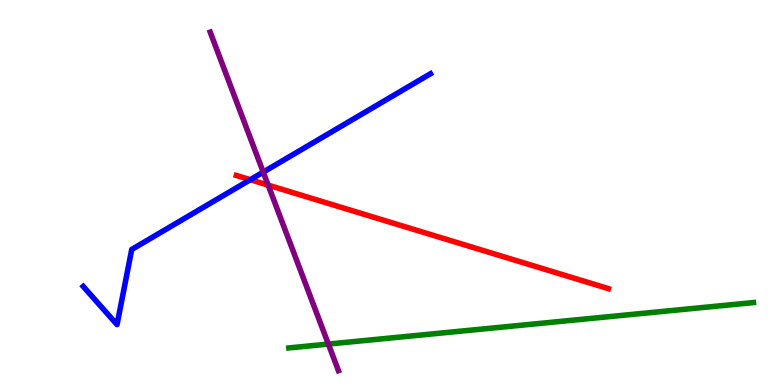[{'lines': ['blue', 'red'], 'intersections': [{'x': 3.23, 'y': 5.33}]}, {'lines': ['green', 'red'], 'intersections': []}, {'lines': ['purple', 'red'], 'intersections': [{'x': 3.46, 'y': 5.19}]}, {'lines': ['blue', 'green'], 'intersections': []}, {'lines': ['blue', 'purple'], 'intersections': [{'x': 3.4, 'y': 5.53}]}, {'lines': ['green', 'purple'], 'intersections': [{'x': 4.24, 'y': 1.06}]}]